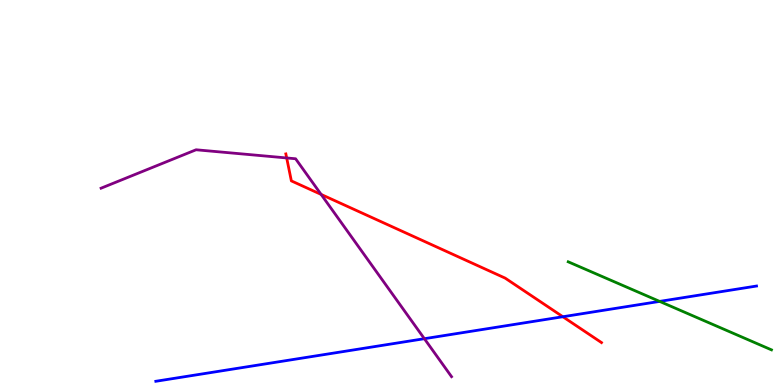[{'lines': ['blue', 'red'], 'intersections': [{'x': 7.26, 'y': 1.77}]}, {'lines': ['green', 'red'], 'intersections': []}, {'lines': ['purple', 'red'], 'intersections': [{'x': 3.7, 'y': 5.9}, {'x': 4.14, 'y': 4.95}]}, {'lines': ['blue', 'green'], 'intersections': [{'x': 8.51, 'y': 2.17}]}, {'lines': ['blue', 'purple'], 'intersections': [{'x': 5.48, 'y': 1.2}]}, {'lines': ['green', 'purple'], 'intersections': []}]